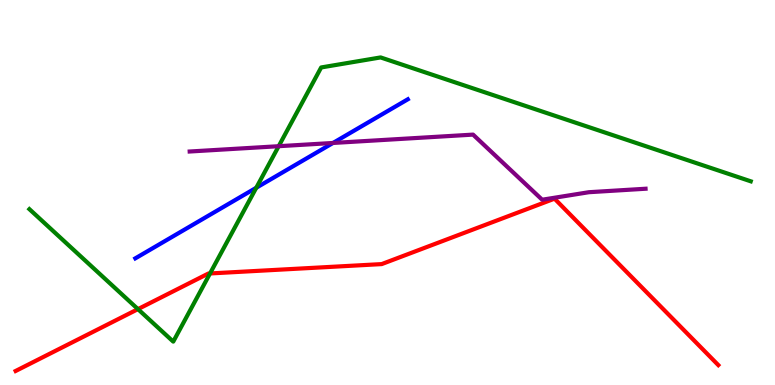[{'lines': ['blue', 'red'], 'intersections': []}, {'lines': ['green', 'red'], 'intersections': [{'x': 1.78, 'y': 1.97}, {'x': 2.71, 'y': 2.9}]}, {'lines': ['purple', 'red'], 'intersections': []}, {'lines': ['blue', 'green'], 'intersections': [{'x': 3.31, 'y': 5.12}]}, {'lines': ['blue', 'purple'], 'intersections': [{'x': 4.3, 'y': 6.29}]}, {'lines': ['green', 'purple'], 'intersections': [{'x': 3.6, 'y': 6.2}]}]